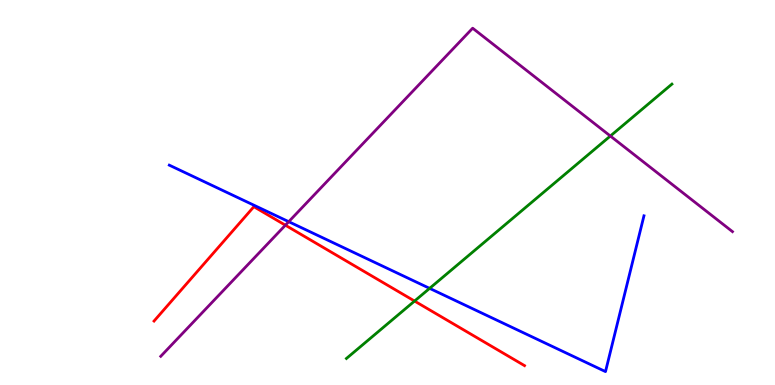[{'lines': ['blue', 'red'], 'intersections': []}, {'lines': ['green', 'red'], 'intersections': [{'x': 5.35, 'y': 2.18}]}, {'lines': ['purple', 'red'], 'intersections': [{'x': 3.68, 'y': 4.15}]}, {'lines': ['blue', 'green'], 'intersections': [{'x': 5.54, 'y': 2.51}]}, {'lines': ['blue', 'purple'], 'intersections': [{'x': 3.73, 'y': 4.24}]}, {'lines': ['green', 'purple'], 'intersections': [{'x': 7.88, 'y': 6.47}]}]